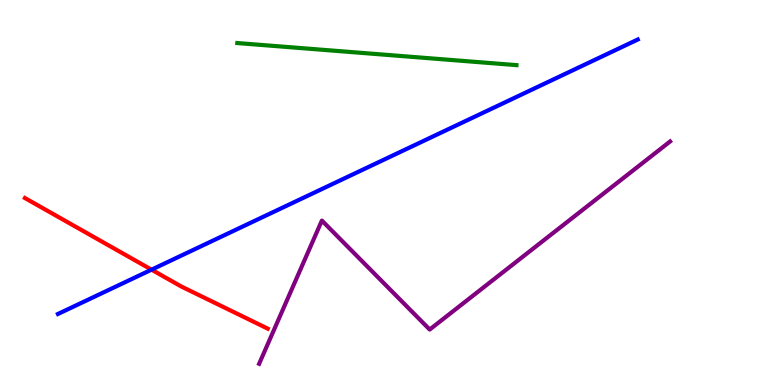[{'lines': ['blue', 'red'], 'intersections': [{'x': 1.96, 'y': 3.0}]}, {'lines': ['green', 'red'], 'intersections': []}, {'lines': ['purple', 'red'], 'intersections': []}, {'lines': ['blue', 'green'], 'intersections': []}, {'lines': ['blue', 'purple'], 'intersections': []}, {'lines': ['green', 'purple'], 'intersections': []}]